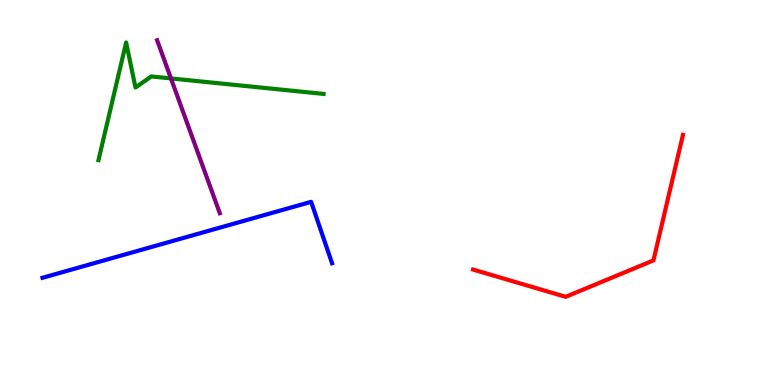[{'lines': ['blue', 'red'], 'intersections': []}, {'lines': ['green', 'red'], 'intersections': []}, {'lines': ['purple', 'red'], 'intersections': []}, {'lines': ['blue', 'green'], 'intersections': []}, {'lines': ['blue', 'purple'], 'intersections': []}, {'lines': ['green', 'purple'], 'intersections': [{'x': 2.21, 'y': 7.96}]}]